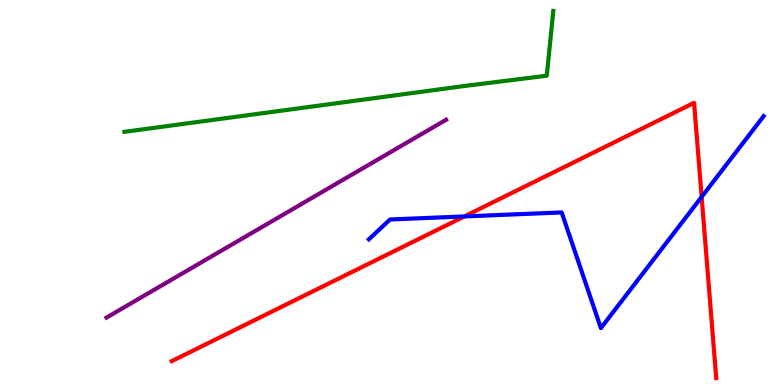[{'lines': ['blue', 'red'], 'intersections': [{'x': 5.99, 'y': 4.38}, {'x': 9.05, 'y': 4.89}]}, {'lines': ['green', 'red'], 'intersections': []}, {'lines': ['purple', 'red'], 'intersections': []}, {'lines': ['blue', 'green'], 'intersections': []}, {'lines': ['blue', 'purple'], 'intersections': []}, {'lines': ['green', 'purple'], 'intersections': []}]